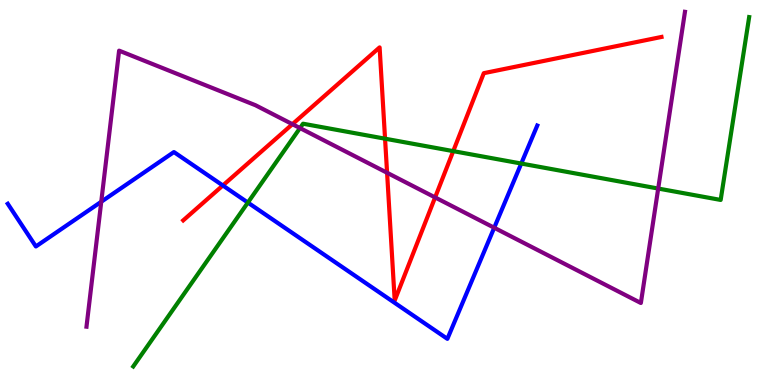[{'lines': ['blue', 'red'], 'intersections': [{'x': 2.88, 'y': 5.18}]}, {'lines': ['green', 'red'], 'intersections': [{'x': 4.97, 'y': 6.4}, {'x': 5.85, 'y': 6.07}]}, {'lines': ['purple', 'red'], 'intersections': [{'x': 3.77, 'y': 6.77}, {'x': 4.99, 'y': 5.51}, {'x': 5.61, 'y': 4.87}]}, {'lines': ['blue', 'green'], 'intersections': [{'x': 3.2, 'y': 4.74}, {'x': 6.73, 'y': 5.75}]}, {'lines': ['blue', 'purple'], 'intersections': [{'x': 1.31, 'y': 4.76}, {'x': 6.38, 'y': 4.08}]}, {'lines': ['green', 'purple'], 'intersections': [{'x': 3.87, 'y': 6.67}, {'x': 8.49, 'y': 5.1}]}]